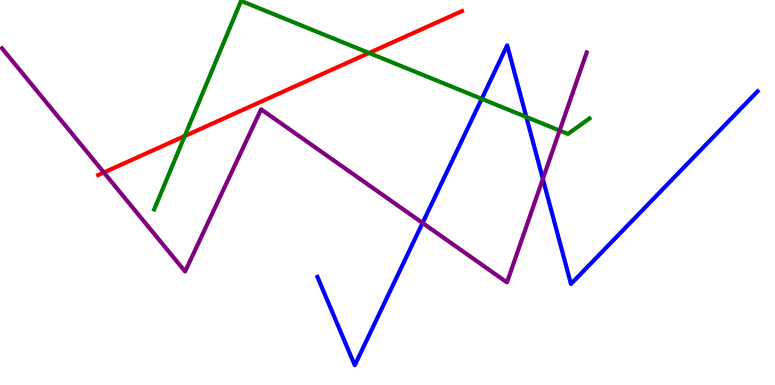[{'lines': ['blue', 'red'], 'intersections': []}, {'lines': ['green', 'red'], 'intersections': [{'x': 2.38, 'y': 6.47}, {'x': 4.76, 'y': 8.62}]}, {'lines': ['purple', 'red'], 'intersections': [{'x': 1.34, 'y': 5.52}]}, {'lines': ['blue', 'green'], 'intersections': [{'x': 6.22, 'y': 7.43}, {'x': 6.79, 'y': 6.96}]}, {'lines': ['blue', 'purple'], 'intersections': [{'x': 5.45, 'y': 4.21}, {'x': 7.0, 'y': 5.35}]}, {'lines': ['green', 'purple'], 'intersections': [{'x': 7.22, 'y': 6.61}]}]